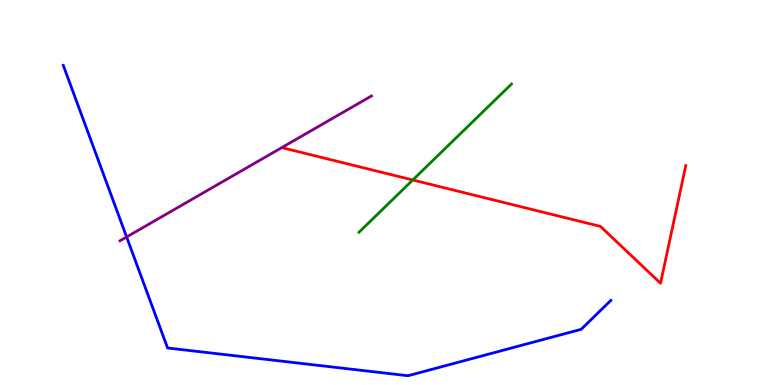[{'lines': ['blue', 'red'], 'intersections': []}, {'lines': ['green', 'red'], 'intersections': [{'x': 5.33, 'y': 5.32}]}, {'lines': ['purple', 'red'], 'intersections': []}, {'lines': ['blue', 'green'], 'intersections': []}, {'lines': ['blue', 'purple'], 'intersections': [{'x': 1.63, 'y': 3.84}]}, {'lines': ['green', 'purple'], 'intersections': []}]